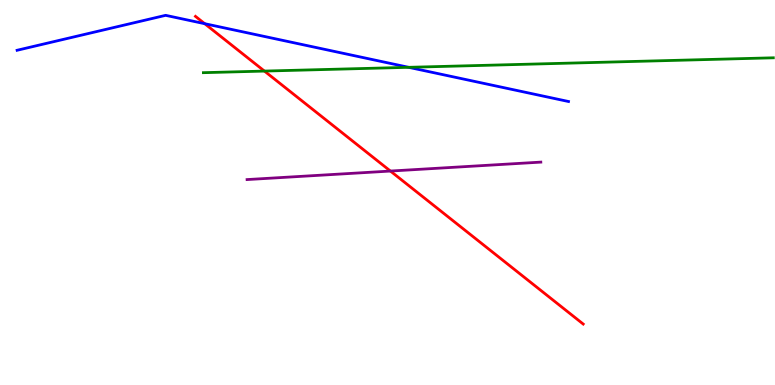[{'lines': ['blue', 'red'], 'intersections': [{'x': 2.64, 'y': 9.38}]}, {'lines': ['green', 'red'], 'intersections': [{'x': 3.41, 'y': 8.15}]}, {'lines': ['purple', 'red'], 'intersections': [{'x': 5.04, 'y': 5.56}]}, {'lines': ['blue', 'green'], 'intersections': [{'x': 5.27, 'y': 8.25}]}, {'lines': ['blue', 'purple'], 'intersections': []}, {'lines': ['green', 'purple'], 'intersections': []}]